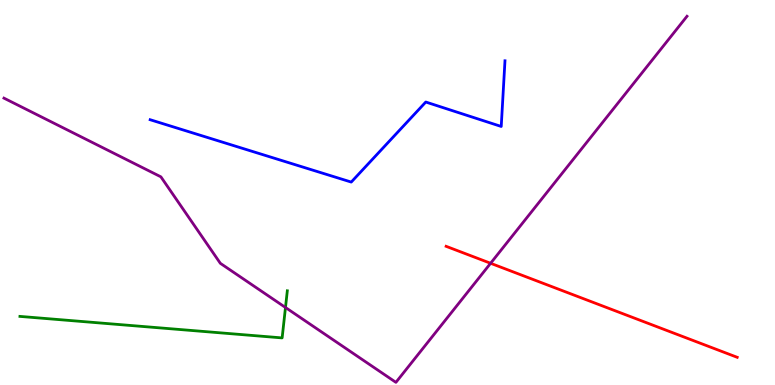[{'lines': ['blue', 'red'], 'intersections': []}, {'lines': ['green', 'red'], 'intersections': []}, {'lines': ['purple', 'red'], 'intersections': [{'x': 6.33, 'y': 3.16}]}, {'lines': ['blue', 'green'], 'intersections': []}, {'lines': ['blue', 'purple'], 'intersections': []}, {'lines': ['green', 'purple'], 'intersections': [{'x': 3.68, 'y': 2.01}]}]